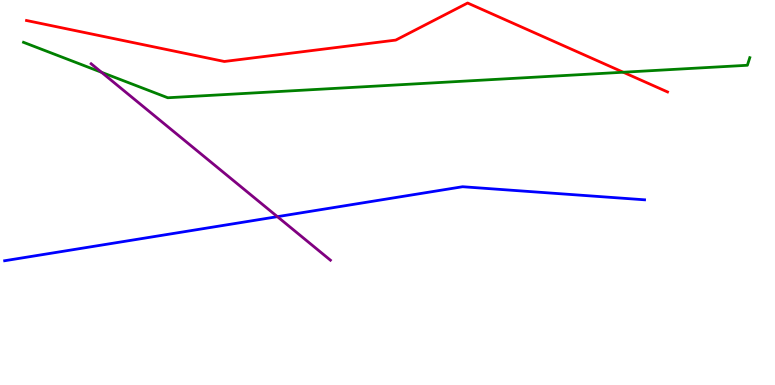[{'lines': ['blue', 'red'], 'intersections': []}, {'lines': ['green', 'red'], 'intersections': [{'x': 8.04, 'y': 8.12}]}, {'lines': ['purple', 'red'], 'intersections': []}, {'lines': ['blue', 'green'], 'intersections': []}, {'lines': ['blue', 'purple'], 'intersections': [{'x': 3.58, 'y': 4.37}]}, {'lines': ['green', 'purple'], 'intersections': [{'x': 1.31, 'y': 8.12}]}]